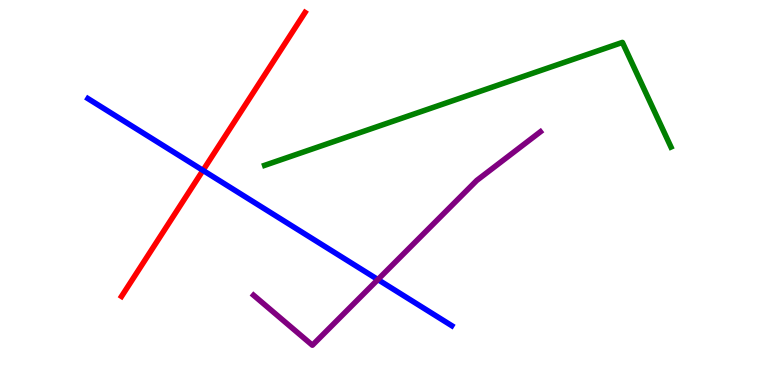[{'lines': ['blue', 'red'], 'intersections': [{'x': 2.62, 'y': 5.57}]}, {'lines': ['green', 'red'], 'intersections': []}, {'lines': ['purple', 'red'], 'intersections': []}, {'lines': ['blue', 'green'], 'intersections': []}, {'lines': ['blue', 'purple'], 'intersections': [{'x': 4.88, 'y': 2.74}]}, {'lines': ['green', 'purple'], 'intersections': []}]